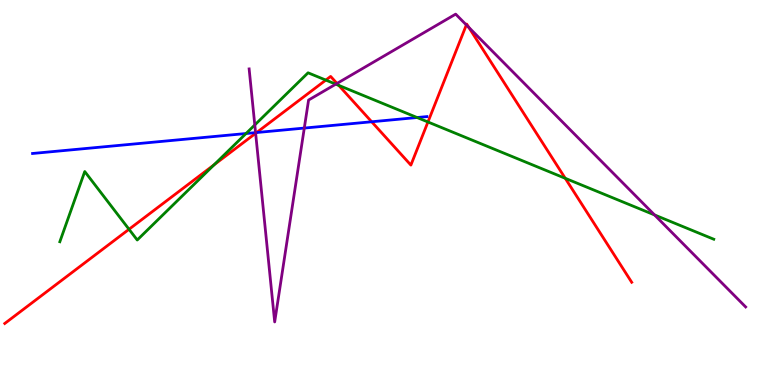[{'lines': ['blue', 'red'], 'intersections': [{'x': 3.31, 'y': 6.56}, {'x': 4.8, 'y': 6.84}]}, {'lines': ['green', 'red'], 'intersections': [{'x': 1.66, 'y': 4.04}, {'x': 2.76, 'y': 5.72}, {'x': 4.2, 'y': 7.92}, {'x': 4.37, 'y': 7.78}, {'x': 5.52, 'y': 6.83}, {'x': 7.29, 'y': 5.37}]}, {'lines': ['purple', 'red'], 'intersections': [{'x': 3.3, 'y': 6.54}, {'x': 4.35, 'y': 7.83}, {'x': 6.02, 'y': 9.35}, {'x': 6.05, 'y': 9.29}]}, {'lines': ['blue', 'green'], 'intersections': [{'x': 3.17, 'y': 6.53}, {'x': 5.38, 'y': 6.95}]}, {'lines': ['blue', 'purple'], 'intersections': [{'x': 3.3, 'y': 6.56}, {'x': 3.93, 'y': 6.67}]}, {'lines': ['green', 'purple'], 'intersections': [{'x': 3.29, 'y': 6.75}, {'x': 4.33, 'y': 7.81}, {'x': 8.45, 'y': 4.42}]}]